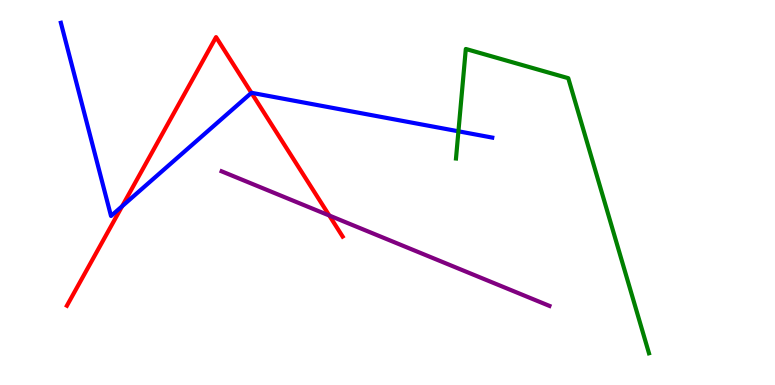[{'lines': ['blue', 'red'], 'intersections': [{'x': 1.58, 'y': 4.64}, {'x': 3.24, 'y': 7.59}]}, {'lines': ['green', 'red'], 'intersections': []}, {'lines': ['purple', 'red'], 'intersections': [{'x': 4.25, 'y': 4.4}]}, {'lines': ['blue', 'green'], 'intersections': [{'x': 5.92, 'y': 6.59}]}, {'lines': ['blue', 'purple'], 'intersections': []}, {'lines': ['green', 'purple'], 'intersections': []}]